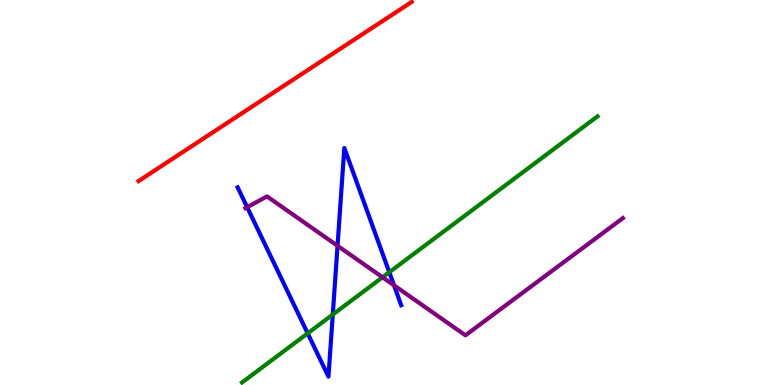[{'lines': ['blue', 'red'], 'intersections': []}, {'lines': ['green', 'red'], 'intersections': []}, {'lines': ['purple', 'red'], 'intersections': []}, {'lines': ['blue', 'green'], 'intersections': [{'x': 3.97, 'y': 1.34}, {'x': 4.29, 'y': 1.83}, {'x': 5.02, 'y': 2.93}]}, {'lines': ['blue', 'purple'], 'intersections': [{'x': 3.19, 'y': 4.62}, {'x': 4.36, 'y': 3.62}, {'x': 5.08, 'y': 2.59}]}, {'lines': ['green', 'purple'], 'intersections': [{'x': 4.94, 'y': 2.8}]}]